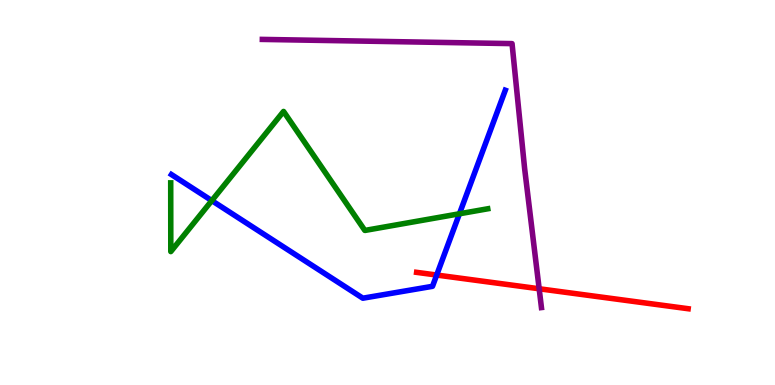[{'lines': ['blue', 'red'], 'intersections': [{'x': 5.63, 'y': 2.86}]}, {'lines': ['green', 'red'], 'intersections': []}, {'lines': ['purple', 'red'], 'intersections': [{'x': 6.96, 'y': 2.5}]}, {'lines': ['blue', 'green'], 'intersections': [{'x': 2.73, 'y': 4.79}, {'x': 5.93, 'y': 4.45}]}, {'lines': ['blue', 'purple'], 'intersections': []}, {'lines': ['green', 'purple'], 'intersections': []}]